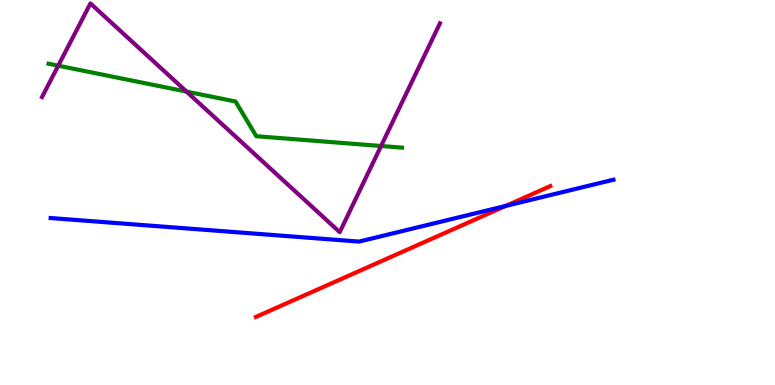[{'lines': ['blue', 'red'], 'intersections': [{'x': 6.52, 'y': 4.65}]}, {'lines': ['green', 'red'], 'intersections': []}, {'lines': ['purple', 'red'], 'intersections': []}, {'lines': ['blue', 'green'], 'intersections': []}, {'lines': ['blue', 'purple'], 'intersections': []}, {'lines': ['green', 'purple'], 'intersections': [{'x': 0.751, 'y': 8.29}, {'x': 2.41, 'y': 7.62}, {'x': 4.92, 'y': 6.21}]}]